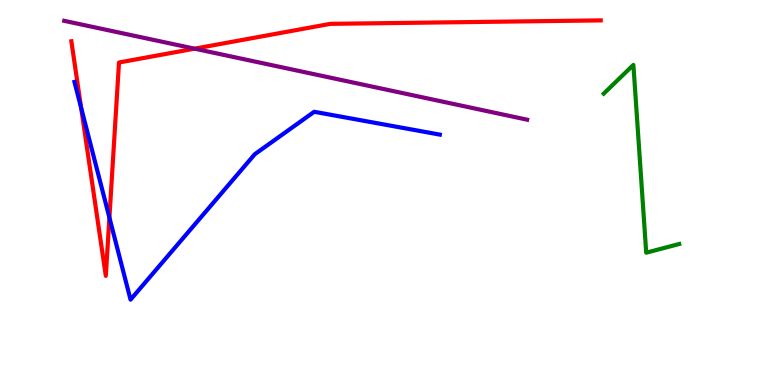[{'lines': ['blue', 'red'], 'intersections': [{'x': 1.05, 'y': 7.2}, {'x': 1.41, 'y': 4.35}]}, {'lines': ['green', 'red'], 'intersections': []}, {'lines': ['purple', 'red'], 'intersections': [{'x': 2.51, 'y': 8.74}]}, {'lines': ['blue', 'green'], 'intersections': []}, {'lines': ['blue', 'purple'], 'intersections': []}, {'lines': ['green', 'purple'], 'intersections': []}]